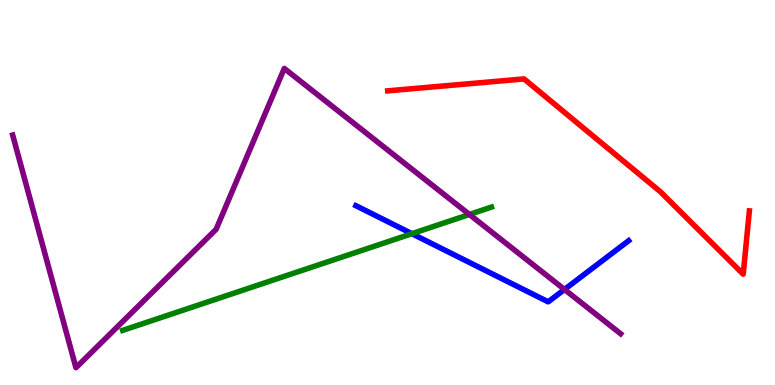[{'lines': ['blue', 'red'], 'intersections': []}, {'lines': ['green', 'red'], 'intersections': []}, {'lines': ['purple', 'red'], 'intersections': []}, {'lines': ['blue', 'green'], 'intersections': [{'x': 5.31, 'y': 3.93}]}, {'lines': ['blue', 'purple'], 'intersections': [{'x': 7.28, 'y': 2.48}]}, {'lines': ['green', 'purple'], 'intersections': [{'x': 6.06, 'y': 4.43}]}]